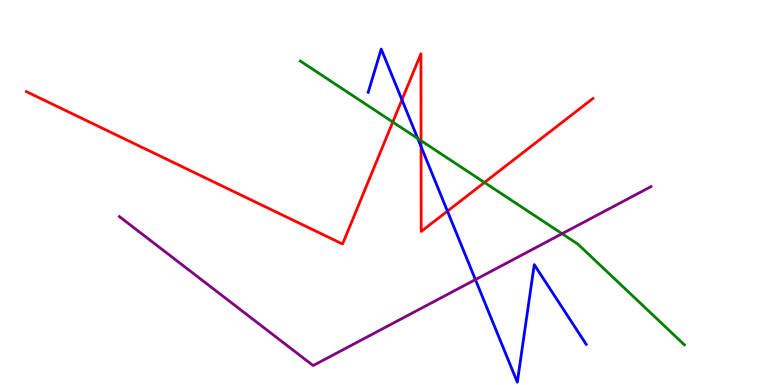[{'lines': ['blue', 'red'], 'intersections': [{'x': 5.19, 'y': 7.41}, {'x': 5.43, 'y': 6.19}, {'x': 5.77, 'y': 4.52}]}, {'lines': ['green', 'red'], 'intersections': [{'x': 5.07, 'y': 6.83}, {'x': 5.43, 'y': 6.35}, {'x': 6.25, 'y': 5.26}]}, {'lines': ['purple', 'red'], 'intersections': []}, {'lines': ['blue', 'green'], 'intersections': [{'x': 5.39, 'y': 6.4}]}, {'lines': ['blue', 'purple'], 'intersections': [{'x': 6.13, 'y': 2.74}]}, {'lines': ['green', 'purple'], 'intersections': [{'x': 7.25, 'y': 3.93}]}]